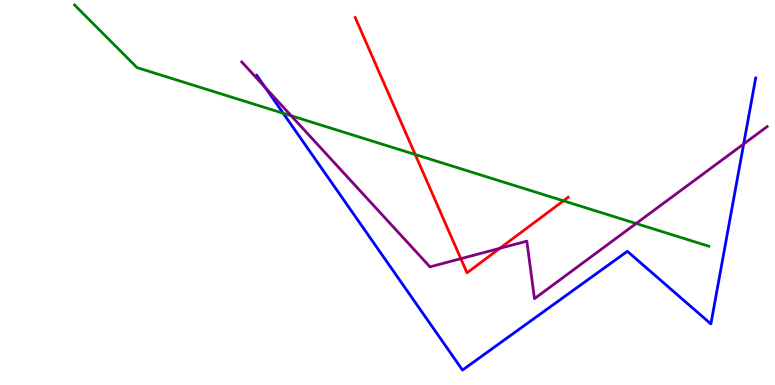[{'lines': ['blue', 'red'], 'intersections': []}, {'lines': ['green', 'red'], 'intersections': [{'x': 5.36, 'y': 5.99}, {'x': 7.27, 'y': 4.78}]}, {'lines': ['purple', 'red'], 'intersections': [{'x': 5.95, 'y': 3.28}, {'x': 6.45, 'y': 3.55}]}, {'lines': ['blue', 'green'], 'intersections': [{'x': 3.65, 'y': 7.06}]}, {'lines': ['blue', 'purple'], 'intersections': [{'x': 3.42, 'y': 7.73}, {'x': 9.6, 'y': 6.26}]}, {'lines': ['green', 'purple'], 'intersections': [{'x': 3.76, 'y': 6.99}, {'x': 8.21, 'y': 4.19}]}]